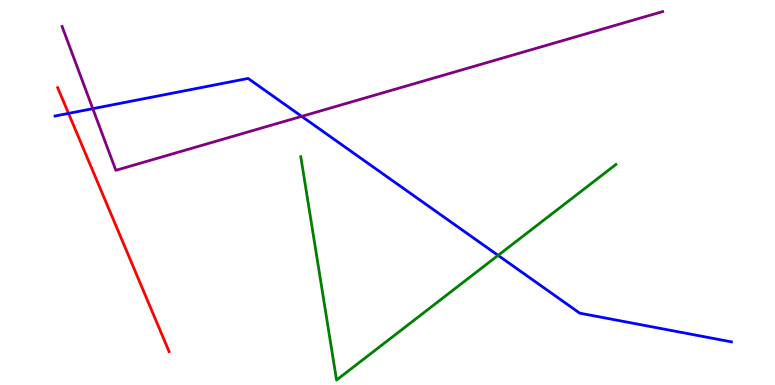[{'lines': ['blue', 'red'], 'intersections': [{'x': 0.884, 'y': 7.05}]}, {'lines': ['green', 'red'], 'intersections': []}, {'lines': ['purple', 'red'], 'intersections': []}, {'lines': ['blue', 'green'], 'intersections': [{'x': 6.43, 'y': 3.37}]}, {'lines': ['blue', 'purple'], 'intersections': [{'x': 1.2, 'y': 7.18}, {'x': 3.89, 'y': 6.98}]}, {'lines': ['green', 'purple'], 'intersections': []}]